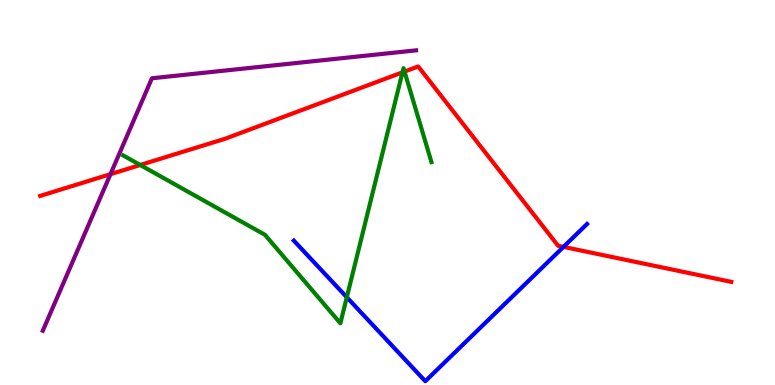[{'lines': ['blue', 'red'], 'intersections': [{'x': 7.27, 'y': 3.59}]}, {'lines': ['green', 'red'], 'intersections': [{'x': 1.81, 'y': 5.71}, {'x': 5.19, 'y': 8.12}, {'x': 5.22, 'y': 8.14}]}, {'lines': ['purple', 'red'], 'intersections': [{'x': 1.43, 'y': 5.48}]}, {'lines': ['blue', 'green'], 'intersections': [{'x': 4.47, 'y': 2.28}]}, {'lines': ['blue', 'purple'], 'intersections': []}, {'lines': ['green', 'purple'], 'intersections': []}]